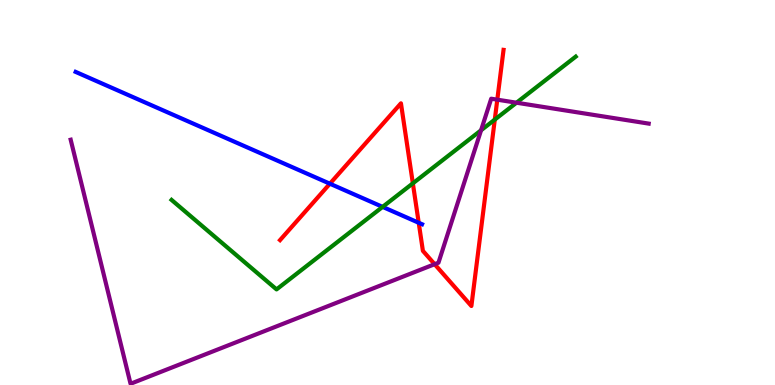[{'lines': ['blue', 'red'], 'intersections': [{'x': 4.26, 'y': 5.23}, {'x': 5.4, 'y': 4.21}]}, {'lines': ['green', 'red'], 'intersections': [{'x': 5.33, 'y': 5.24}, {'x': 6.38, 'y': 6.89}]}, {'lines': ['purple', 'red'], 'intersections': [{'x': 5.61, 'y': 3.14}, {'x': 6.42, 'y': 7.41}]}, {'lines': ['blue', 'green'], 'intersections': [{'x': 4.94, 'y': 4.63}]}, {'lines': ['blue', 'purple'], 'intersections': []}, {'lines': ['green', 'purple'], 'intersections': [{'x': 6.21, 'y': 6.62}, {'x': 6.66, 'y': 7.33}]}]